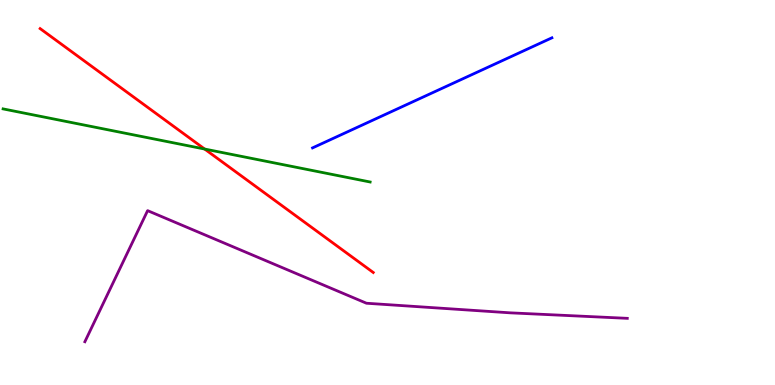[{'lines': ['blue', 'red'], 'intersections': []}, {'lines': ['green', 'red'], 'intersections': [{'x': 2.64, 'y': 6.13}]}, {'lines': ['purple', 'red'], 'intersections': []}, {'lines': ['blue', 'green'], 'intersections': []}, {'lines': ['blue', 'purple'], 'intersections': []}, {'lines': ['green', 'purple'], 'intersections': []}]